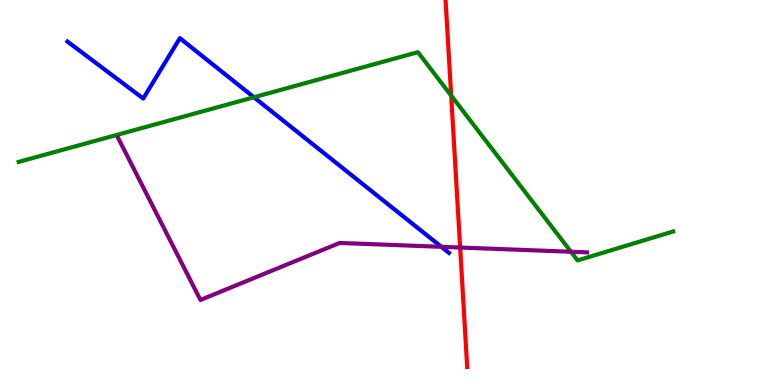[{'lines': ['blue', 'red'], 'intersections': []}, {'lines': ['green', 'red'], 'intersections': [{'x': 5.82, 'y': 7.52}]}, {'lines': ['purple', 'red'], 'intersections': [{'x': 5.94, 'y': 3.57}]}, {'lines': ['blue', 'green'], 'intersections': [{'x': 3.28, 'y': 7.47}]}, {'lines': ['blue', 'purple'], 'intersections': [{'x': 5.7, 'y': 3.59}]}, {'lines': ['green', 'purple'], 'intersections': [{'x': 7.37, 'y': 3.46}]}]